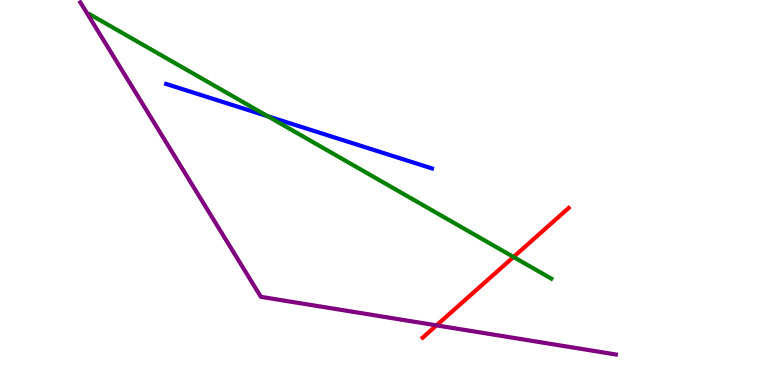[{'lines': ['blue', 'red'], 'intersections': []}, {'lines': ['green', 'red'], 'intersections': [{'x': 6.63, 'y': 3.33}]}, {'lines': ['purple', 'red'], 'intersections': [{'x': 5.63, 'y': 1.55}]}, {'lines': ['blue', 'green'], 'intersections': [{'x': 3.46, 'y': 6.98}]}, {'lines': ['blue', 'purple'], 'intersections': []}, {'lines': ['green', 'purple'], 'intersections': []}]